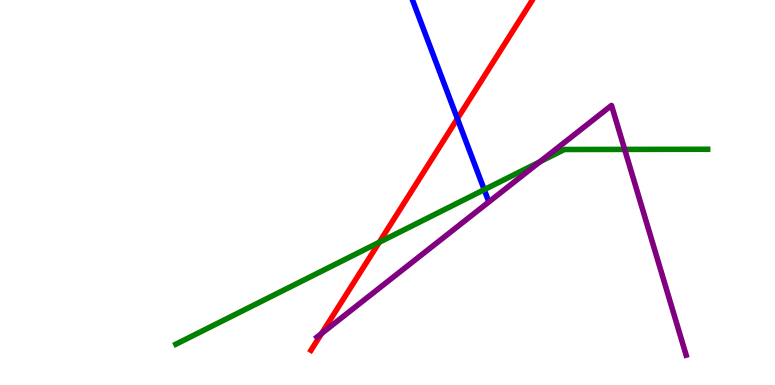[{'lines': ['blue', 'red'], 'intersections': [{'x': 5.9, 'y': 6.92}]}, {'lines': ['green', 'red'], 'intersections': [{'x': 4.89, 'y': 3.71}]}, {'lines': ['purple', 'red'], 'intersections': [{'x': 4.15, 'y': 1.34}]}, {'lines': ['blue', 'green'], 'intersections': [{'x': 6.25, 'y': 5.07}]}, {'lines': ['blue', 'purple'], 'intersections': []}, {'lines': ['green', 'purple'], 'intersections': [{'x': 6.97, 'y': 5.8}, {'x': 8.06, 'y': 6.12}]}]